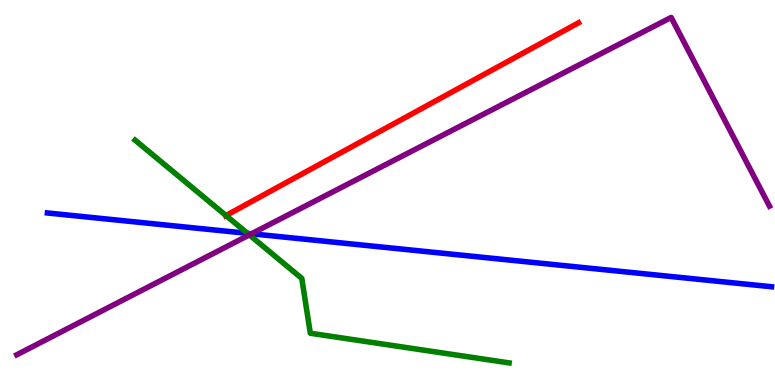[{'lines': ['blue', 'red'], 'intersections': []}, {'lines': ['green', 'red'], 'intersections': [{'x': 2.92, 'y': 4.4}]}, {'lines': ['purple', 'red'], 'intersections': []}, {'lines': ['blue', 'green'], 'intersections': [{'x': 3.19, 'y': 3.94}]}, {'lines': ['blue', 'purple'], 'intersections': [{'x': 3.25, 'y': 3.93}]}, {'lines': ['green', 'purple'], 'intersections': [{'x': 3.22, 'y': 3.9}]}]